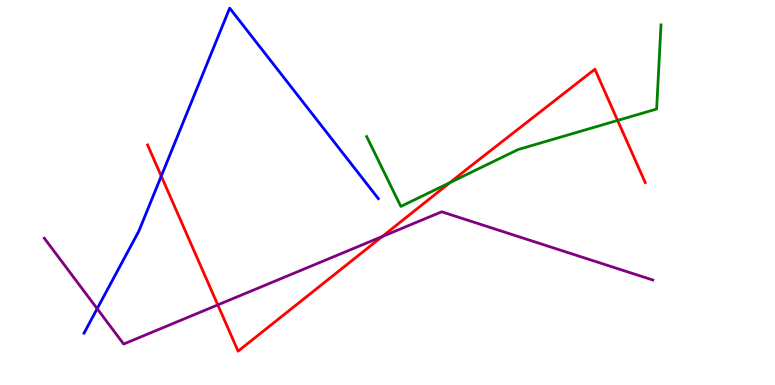[{'lines': ['blue', 'red'], 'intersections': [{'x': 2.08, 'y': 5.43}]}, {'lines': ['green', 'red'], 'intersections': [{'x': 5.81, 'y': 5.26}, {'x': 7.97, 'y': 6.87}]}, {'lines': ['purple', 'red'], 'intersections': [{'x': 2.81, 'y': 2.08}, {'x': 4.93, 'y': 3.86}]}, {'lines': ['blue', 'green'], 'intersections': []}, {'lines': ['blue', 'purple'], 'intersections': [{'x': 1.25, 'y': 1.98}]}, {'lines': ['green', 'purple'], 'intersections': []}]